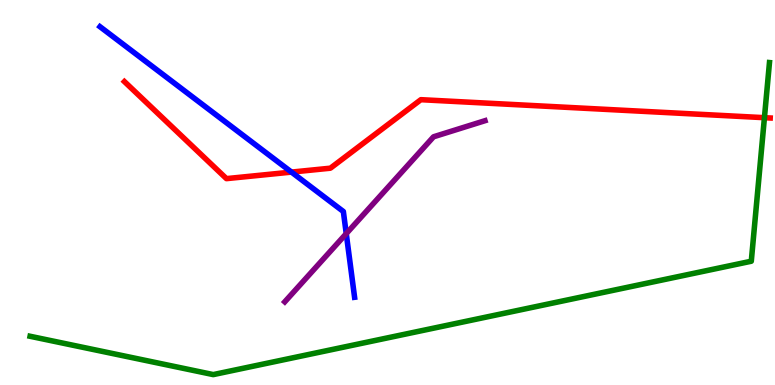[{'lines': ['blue', 'red'], 'intersections': [{'x': 3.76, 'y': 5.53}]}, {'lines': ['green', 'red'], 'intersections': [{'x': 9.86, 'y': 6.94}]}, {'lines': ['purple', 'red'], 'intersections': []}, {'lines': ['blue', 'green'], 'intersections': []}, {'lines': ['blue', 'purple'], 'intersections': [{'x': 4.47, 'y': 3.93}]}, {'lines': ['green', 'purple'], 'intersections': []}]